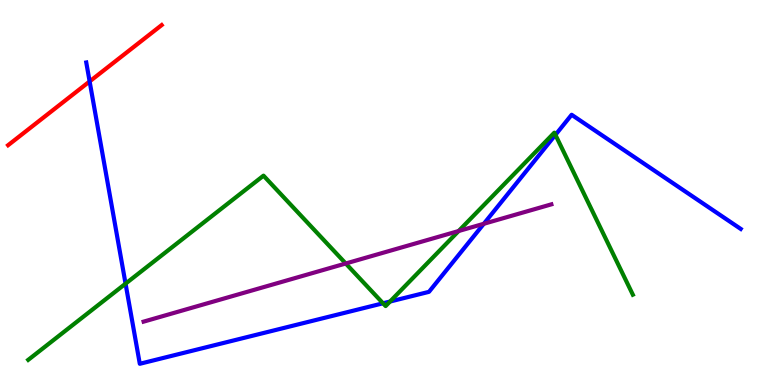[{'lines': ['blue', 'red'], 'intersections': [{'x': 1.16, 'y': 7.88}]}, {'lines': ['green', 'red'], 'intersections': []}, {'lines': ['purple', 'red'], 'intersections': []}, {'lines': ['blue', 'green'], 'intersections': [{'x': 1.62, 'y': 2.63}, {'x': 4.94, 'y': 2.12}, {'x': 5.03, 'y': 2.17}, {'x': 7.17, 'y': 6.5}]}, {'lines': ['blue', 'purple'], 'intersections': [{'x': 6.24, 'y': 4.19}]}, {'lines': ['green', 'purple'], 'intersections': [{'x': 4.46, 'y': 3.16}, {'x': 5.92, 'y': 4.0}]}]